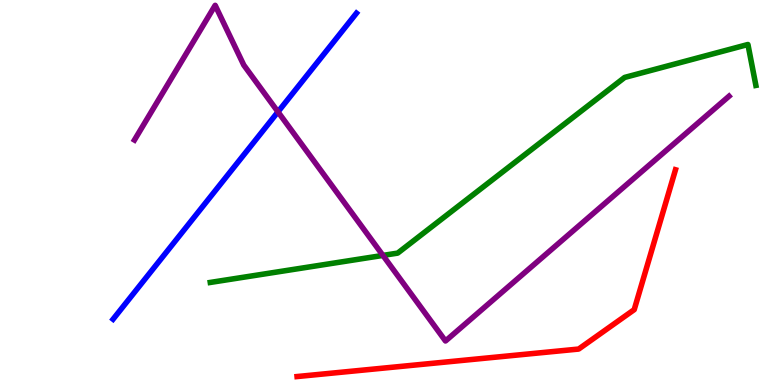[{'lines': ['blue', 'red'], 'intersections': []}, {'lines': ['green', 'red'], 'intersections': []}, {'lines': ['purple', 'red'], 'intersections': []}, {'lines': ['blue', 'green'], 'intersections': []}, {'lines': ['blue', 'purple'], 'intersections': [{'x': 3.59, 'y': 7.09}]}, {'lines': ['green', 'purple'], 'intersections': [{'x': 4.94, 'y': 3.37}]}]